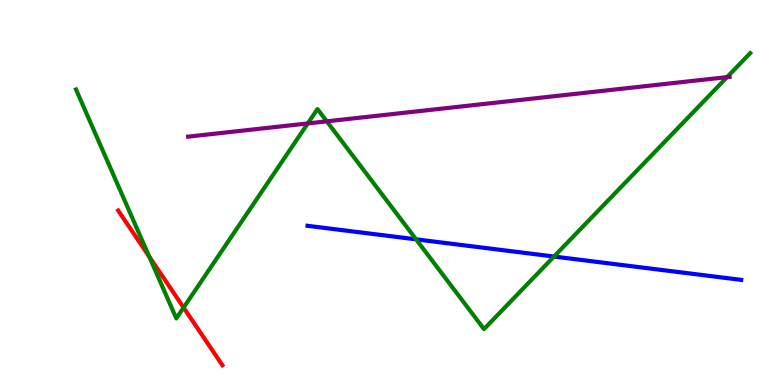[{'lines': ['blue', 'red'], 'intersections': []}, {'lines': ['green', 'red'], 'intersections': [{'x': 1.93, 'y': 3.34}, {'x': 2.37, 'y': 2.01}]}, {'lines': ['purple', 'red'], 'intersections': []}, {'lines': ['blue', 'green'], 'intersections': [{'x': 5.37, 'y': 3.78}, {'x': 7.15, 'y': 3.34}]}, {'lines': ['blue', 'purple'], 'intersections': []}, {'lines': ['green', 'purple'], 'intersections': [{'x': 3.97, 'y': 6.79}, {'x': 4.22, 'y': 6.85}, {'x': 9.38, 'y': 8.0}]}]